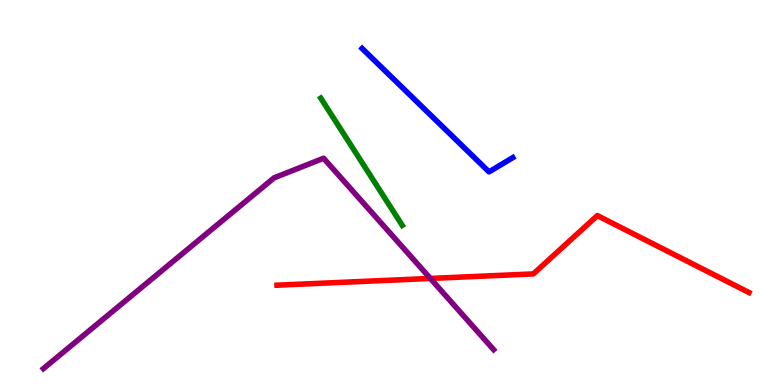[{'lines': ['blue', 'red'], 'intersections': []}, {'lines': ['green', 'red'], 'intersections': []}, {'lines': ['purple', 'red'], 'intersections': [{'x': 5.55, 'y': 2.77}]}, {'lines': ['blue', 'green'], 'intersections': []}, {'lines': ['blue', 'purple'], 'intersections': []}, {'lines': ['green', 'purple'], 'intersections': []}]